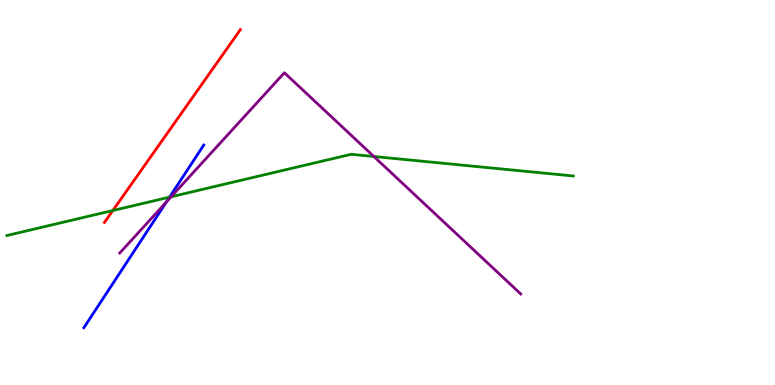[{'lines': ['blue', 'red'], 'intersections': []}, {'lines': ['green', 'red'], 'intersections': [{'x': 1.46, 'y': 4.53}]}, {'lines': ['purple', 'red'], 'intersections': []}, {'lines': ['blue', 'green'], 'intersections': [{'x': 2.19, 'y': 4.88}]}, {'lines': ['blue', 'purple'], 'intersections': [{'x': 2.15, 'y': 4.75}]}, {'lines': ['green', 'purple'], 'intersections': [{'x': 2.21, 'y': 4.89}, {'x': 4.82, 'y': 5.94}]}]